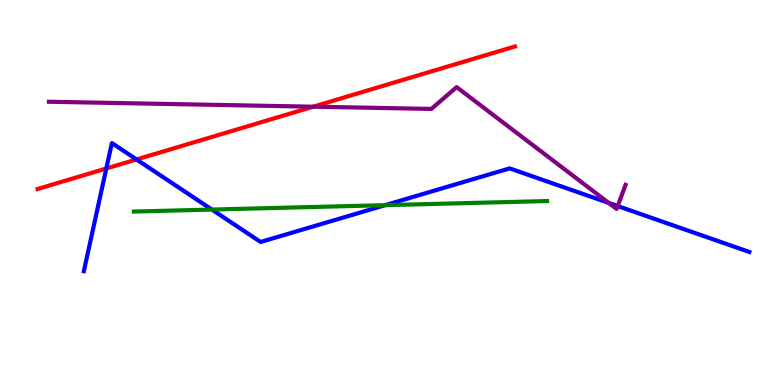[{'lines': ['blue', 'red'], 'intersections': [{'x': 1.37, 'y': 5.62}, {'x': 1.76, 'y': 5.86}]}, {'lines': ['green', 'red'], 'intersections': []}, {'lines': ['purple', 'red'], 'intersections': [{'x': 4.04, 'y': 7.23}]}, {'lines': ['blue', 'green'], 'intersections': [{'x': 2.73, 'y': 4.56}, {'x': 4.97, 'y': 4.67}]}, {'lines': ['blue', 'purple'], 'intersections': [{'x': 7.86, 'y': 4.73}, {'x': 7.97, 'y': 4.65}]}, {'lines': ['green', 'purple'], 'intersections': []}]